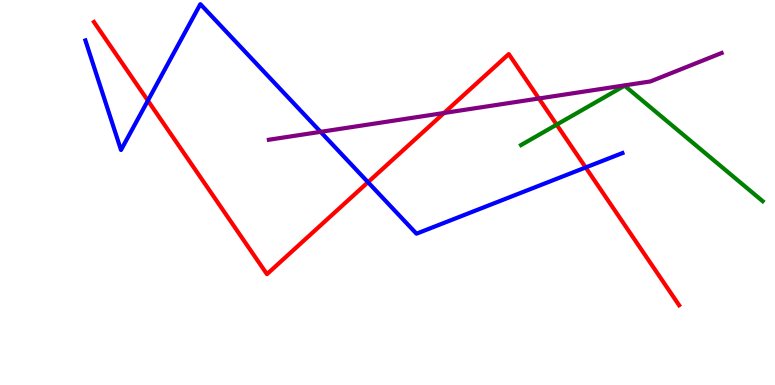[{'lines': ['blue', 'red'], 'intersections': [{'x': 1.91, 'y': 7.39}, {'x': 4.75, 'y': 5.27}, {'x': 7.56, 'y': 5.65}]}, {'lines': ['green', 'red'], 'intersections': [{'x': 7.18, 'y': 6.76}]}, {'lines': ['purple', 'red'], 'intersections': [{'x': 5.73, 'y': 7.07}, {'x': 6.95, 'y': 7.44}]}, {'lines': ['blue', 'green'], 'intersections': []}, {'lines': ['blue', 'purple'], 'intersections': [{'x': 4.14, 'y': 6.58}]}, {'lines': ['green', 'purple'], 'intersections': []}]